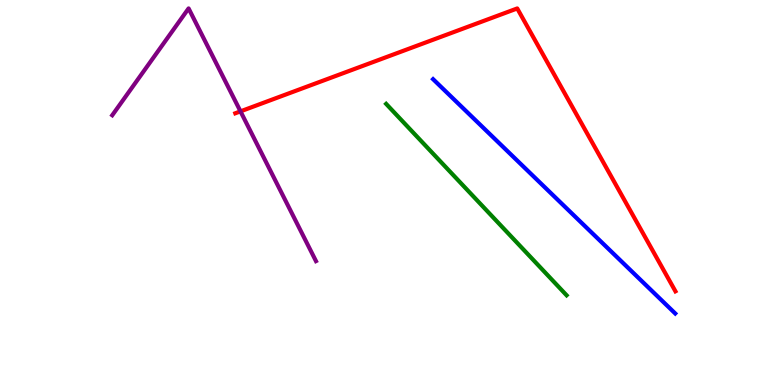[{'lines': ['blue', 'red'], 'intersections': []}, {'lines': ['green', 'red'], 'intersections': []}, {'lines': ['purple', 'red'], 'intersections': [{'x': 3.1, 'y': 7.11}]}, {'lines': ['blue', 'green'], 'intersections': []}, {'lines': ['blue', 'purple'], 'intersections': []}, {'lines': ['green', 'purple'], 'intersections': []}]